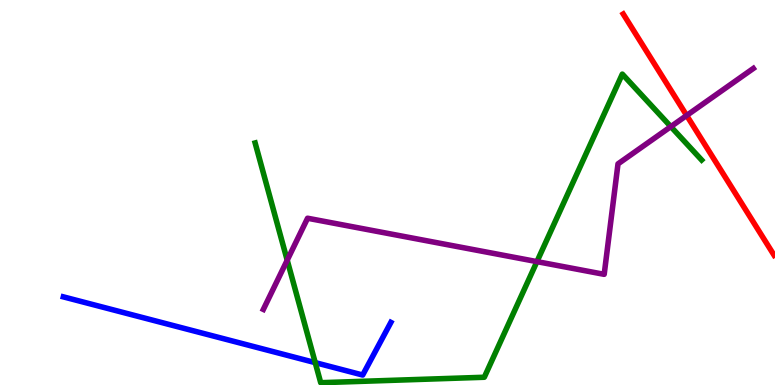[{'lines': ['blue', 'red'], 'intersections': []}, {'lines': ['green', 'red'], 'intersections': []}, {'lines': ['purple', 'red'], 'intersections': [{'x': 8.86, 'y': 7.0}]}, {'lines': ['blue', 'green'], 'intersections': [{'x': 4.07, 'y': 0.581}]}, {'lines': ['blue', 'purple'], 'intersections': []}, {'lines': ['green', 'purple'], 'intersections': [{'x': 3.71, 'y': 3.24}, {'x': 6.93, 'y': 3.2}, {'x': 8.66, 'y': 6.71}]}]